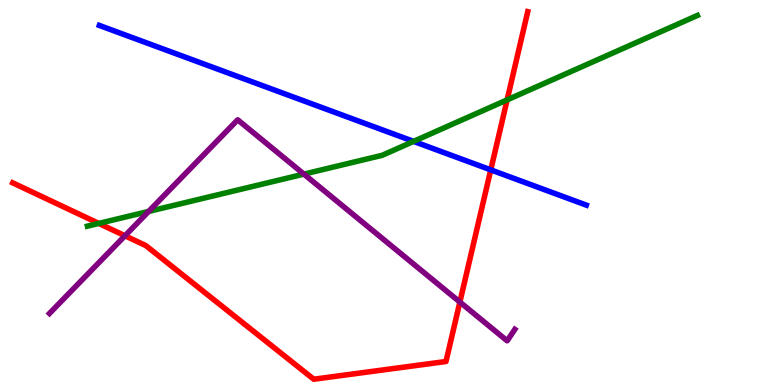[{'lines': ['blue', 'red'], 'intersections': [{'x': 6.33, 'y': 5.59}]}, {'lines': ['green', 'red'], 'intersections': [{'x': 1.27, 'y': 4.2}, {'x': 6.54, 'y': 7.41}]}, {'lines': ['purple', 'red'], 'intersections': [{'x': 1.61, 'y': 3.88}, {'x': 5.93, 'y': 2.15}]}, {'lines': ['blue', 'green'], 'intersections': [{'x': 5.34, 'y': 6.33}]}, {'lines': ['blue', 'purple'], 'intersections': []}, {'lines': ['green', 'purple'], 'intersections': [{'x': 1.92, 'y': 4.51}, {'x': 3.92, 'y': 5.48}]}]